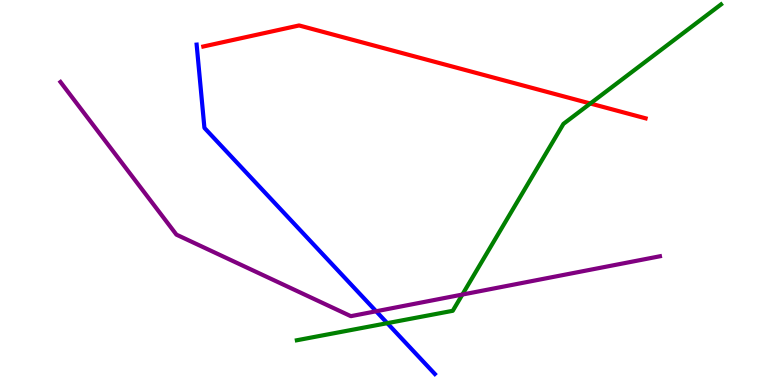[{'lines': ['blue', 'red'], 'intersections': []}, {'lines': ['green', 'red'], 'intersections': [{'x': 7.62, 'y': 7.31}]}, {'lines': ['purple', 'red'], 'intersections': []}, {'lines': ['blue', 'green'], 'intersections': [{'x': 5.0, 'y': 1.61}]}, {'lines': ['blue', 'purple'], 'intersections': [{'x': 4.85, 'y': 1.92}]}, {'lines': ['green', 'purple'], 'intersections': [{'x': 5.97, 'y': 2.35}]}]